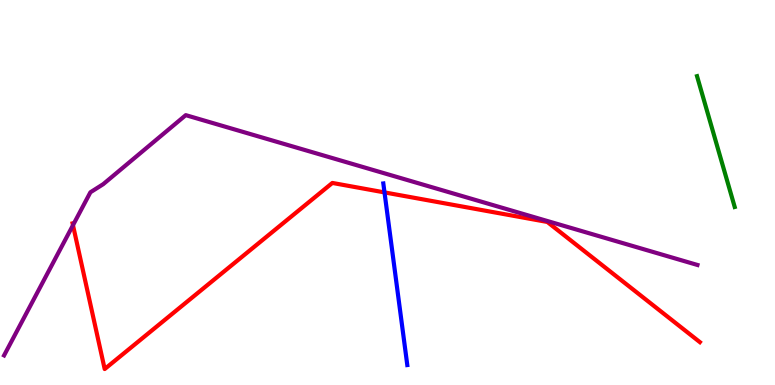[{'lines': ['blue', 'red'], 'intersections': [{'x': 4.96, 'y': 5.0}]}, {'lines': ['green', 'red'], 'intersections': []}, {'lines': ['purple', 'red'], 'intersections': [{'x': 0.942, 'y': 4.15}]}, {'lines': ['blue', 'green'], 'intersections': []}, {'lines': ['blue', 'purple'], 'intersections': []}, {'lines': ['green', 'purple'], 'intersections': []}]